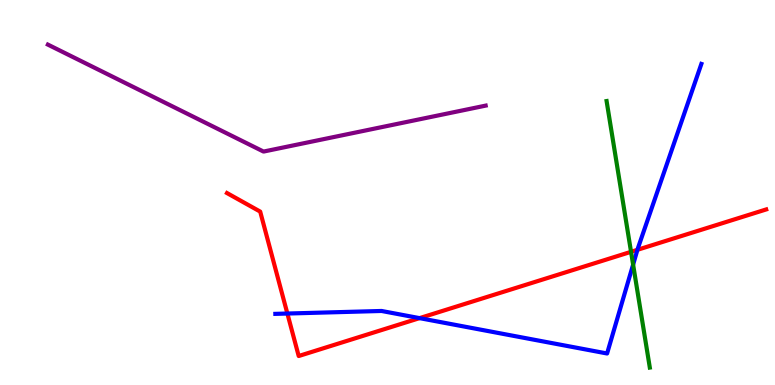[{'lines': ['blue', 'red'], 'intersections': [{'x': 3.71, 'y': 1.86}, {'x': 5.41, 'y': 1.74}, {'x': 8.23, 'y': 3.51}]}, {'lines': ['green', 'red'], 'intersections': [{'x': 8.14, 'y': 3.46}]}, {'lines': ['purple', 'red'], 'intersections': []}, {'lines': ['blue', 'green'], 'intersections': [{'x': 8.17, 'y': 3.13}]}, {'lines': ['blue', 'purple'], 'intersections': []}, {'lines': ['green', 'purple'], 'intersections': []}]